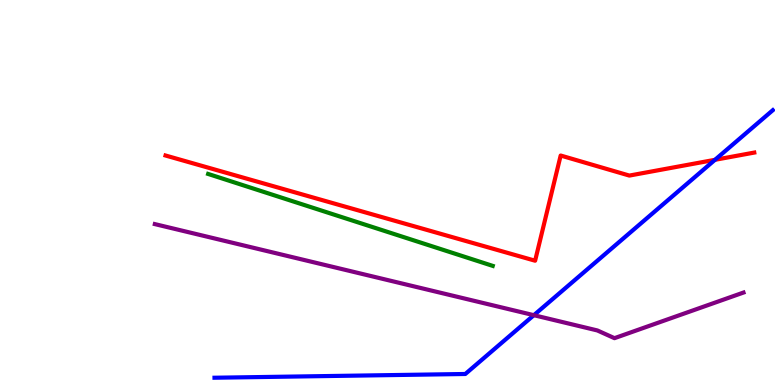[{'lines': ['blue', 'red'], 'intersections': [{'x': 9.23, 'y': 5.85}]}, {'lines': ['green', 'red'], 'intersections': []}, {'lines': ['purple', 'red'], 'intersections': []}, {'lines': ['blue', 'green'], 'intersections': []}, {'lines': ['blue', 'purple'], 'intersections': [{'x': 6.89, 'y': 1.81}]}, {'lines': ['green', 'purple'], 'intersections': []}]